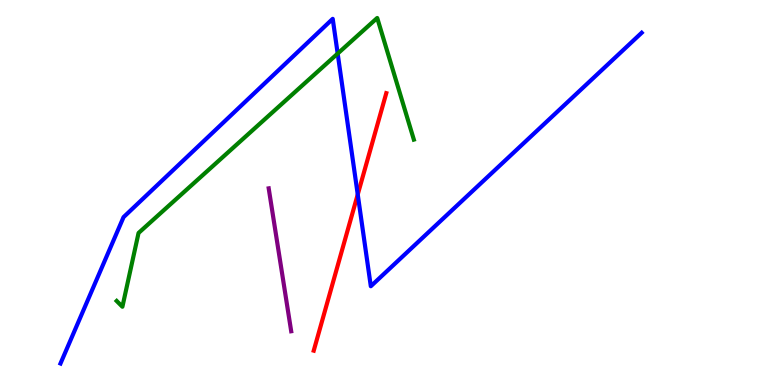[{'lines': ['blue', 'red'], 'intersections': [{'x': 4.62, 'y': 4.95}]}, {'lines': ['green', 'red'], 'intersections': []}, {'lines': ['purple', 'red'], 'intersections': []}, {'lines': ['blue', 'green'], 'intersections': [{'x': 4.36, 'y': 8.61}]}, {'lines': ['blue', 'purple'], 'intersections': []}, {'lines': ['green', 'purple'], 'intersections': []}]